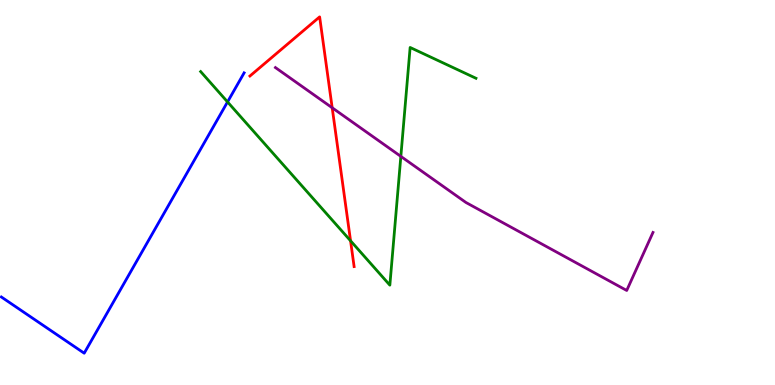[{'lines': ['blue', 'red'], 'intersections': []}, {'lines': ['green', 'red'], 'intersections': [{'x': 4.52, 'y': 3.75}]}, {'lines': ['purple', 'red'], 'intersections': [{'x': 4.29, 'y': 7.2}]}, {'lines': ['blue', 'green'], 'intersections': [{'x': 2.94, 'y': 7.35}]}, {'lines': ['blue', 'purple'], 'intersections': []}, {'lines': ['green', 'purple'], 'intersections': [{'x': 5.17, 'y': 5.94}]}]